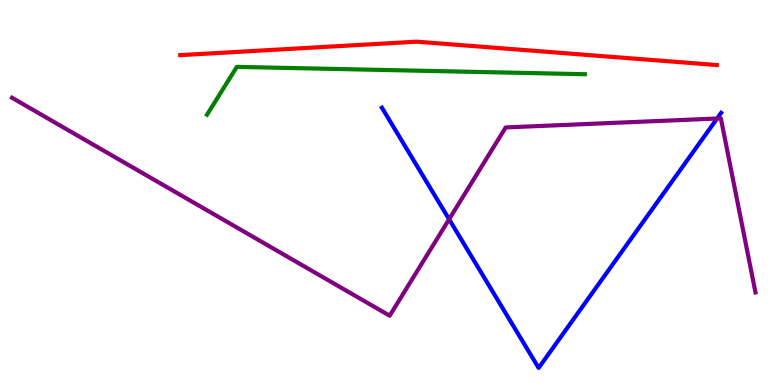[{'lines': ['blue', 'red'], 'intersections': []}, {'lines': ['green', 'red'], 'intersections': []}, {'lines': ['purple', 'red'], 'intersections': []}, {'lines': ['blue', 'green'], 'intersections': []}, {'lines': ['blue', 'purple'], 'intersections': [{'x': 5.79, 'y': 4.3}, {'x': 9.25, 'y': 6.92}]}, {'lines': ['green', 'purple'], 'intersections': []}]